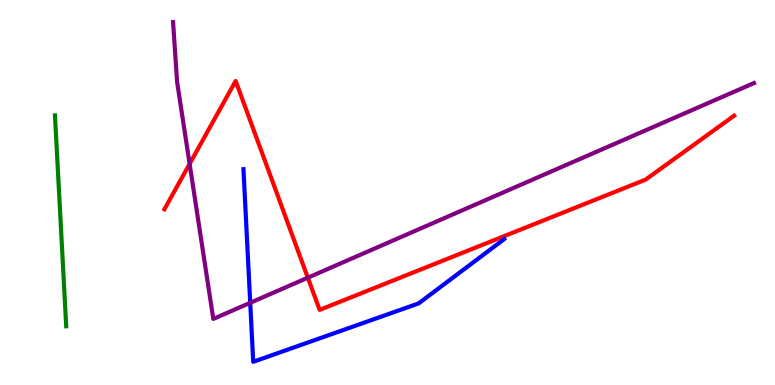[{'lines': ['blue', 'red'], 'intersections': []}, {'lines': ['green', 'red'], 'intersections': []}, {'lines': ['purple', 'red'], 'intersections': [{'x': 2.45, 'y': 5.74}, {'x': 3.97, 'y': 2.79}]}, {'lines': ['blue', 'green'], 'intersections': []}, {'lines': ['blue', 'purple'], 'intersections': [{'x': 3.23, 'y': 2.13}]}, {'lines': ['green', 'purple'], 'intersections': []}]